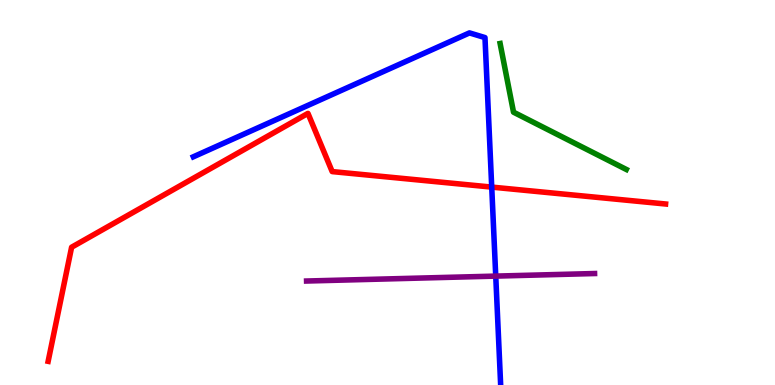[{'lines': ['blue', 'red'], 'intersections': [{'x': 6.34, 'y': 5.14}]}, {'lines': ['green', 'red'], 'intersections': []}, {'lines': ['purple', 'red'], 'intersections': []}, {'lines': ['blue', 'green'], 'intersections': []}, {'lines': ['blue', 'purple'], 'intersections': [{'x': 6.4, 'y': 2.83}]}, {'lines': ['green', 'purple'], 'intersections': []}]